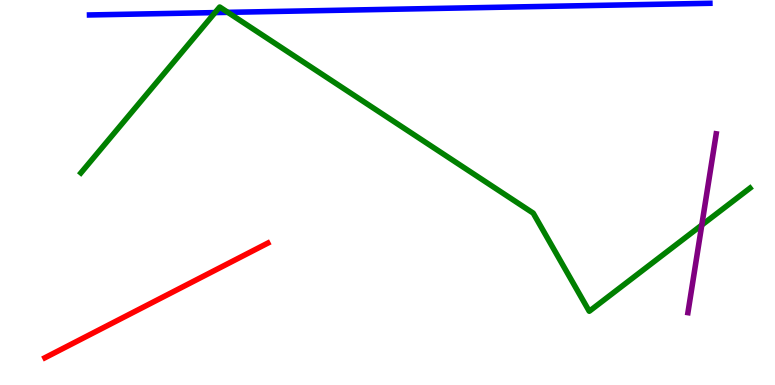[{'lines': ['blue', 'red'], 'intersections': []}, {'lines': ['green', 'red'], 'intersections': []}, {'lines': ['purple', 'red'], 'intersections': []}, {'lines': ['blue', 'green'], 'intersections': [{'x': 2.77, 'y': 9.67}, {'x': 2.94, 'y': 9.68}]}, {'lines': ['blue', 'purple'], 'intersections': []}, {'lines': ['green', 'purple'], 'intersections': [{'x': 9.06, 'y': 4.15}]}]